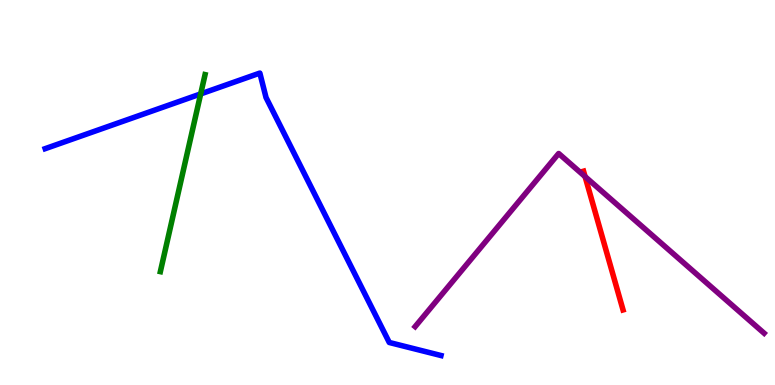[{'lines': ['blue', 'red'], 'intersections': []}, {'lines': ['green', 'red'], 'intersections': []}, {'lines': ['purple', 'red'], 'intersections': [{'x': 7.55, 'y': 5.41}]}, {'lines': ['blue', 'green'], 'intersections': [{'x': 2.59, 'y': 7.56}]}, {'lines': ['blue', 'purple'], 'intersections': []}, {'lines': ['green', 'purple'], 'intersections': []}]